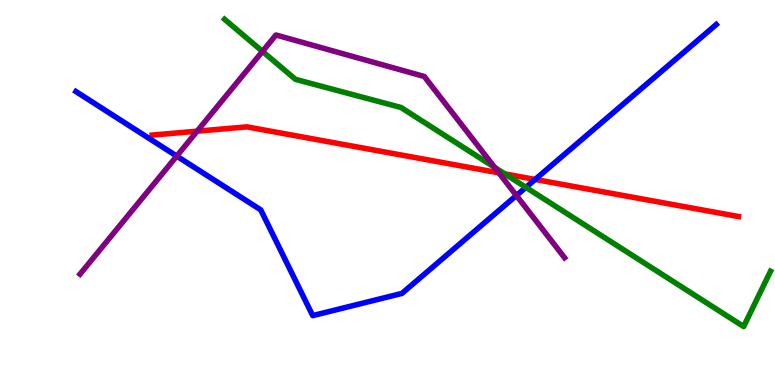[{'lines': ['blue', 'red'], 'intersections': [{'x': 6.91, 'y': 5.34}]}, {'lines': ['green', 'red'], 'intersections': [{'x': 6.51, 'y': 5.48}]}, {'lines': ['purple', 'red'], 'intersections': [{'x': 2.54, 'y': 6.59}, {'x': 6.44, 'y': 5.51}]}, {'lines': ['blue', 'green'], 'intersections': [{'x': 6.79, 'y': 5.13}]}, {'lines': ['blue', 'purple'], 'intersections': [{'x': 2.28, 'y': 5.95}, {'x': 6.66, 'y': 4.92}]}, {'lines': ['green', 'purple'], 'intersections': [{'x': 3.39, 'y': 8.66}, {'x': 6.38, 'y': 5.65}]}]